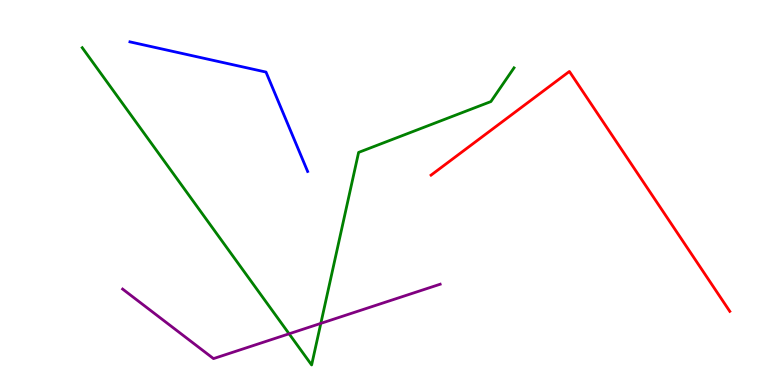[{'lines': ['blue', 'red'], 'intersections': []}, {'lines': ['green', 'red'], 'intersections': []}, {'lines': ['purple', 'red'], 'intersections': []}, {'lines': ['blue', 'green'], 'intersections': []}, {'lines': ['blue', 'purple'], 'intersections': []}, {'lines': ['green', 'purple'], 'intersections': [{'x': 3.73, 'y': 1.33}, {'x': 4.14, 'y': 1.6}]}]